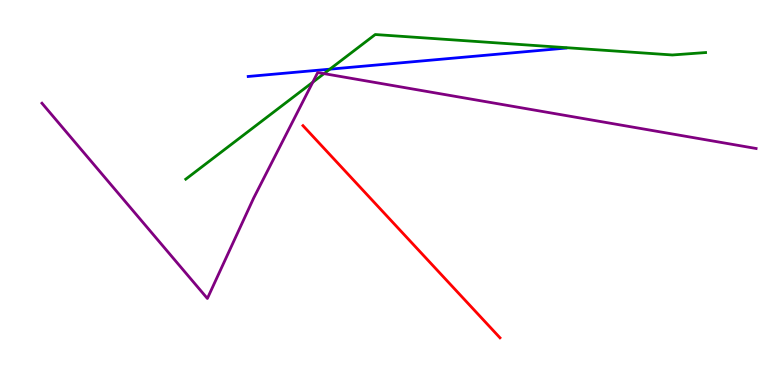[{'lines': ['blue', 'red'], 'intersections': []}, {'lines': ['green', 'red'], 'intersections': []}, {'lines': ['purple', 'red'], 'intersections': []}, {'lines': ['blue', 'green'], 'intersections': [{'x': 4.26, 'y': 8.2}]}, {'lines': ['blue', 'purple'], 'intersections': []}, {'lines': ['green', 'purple'], 'intersections': [{'x': 4.04, 'y': 7.86}, {'x': 4.18, 'y': 8.09}]}]